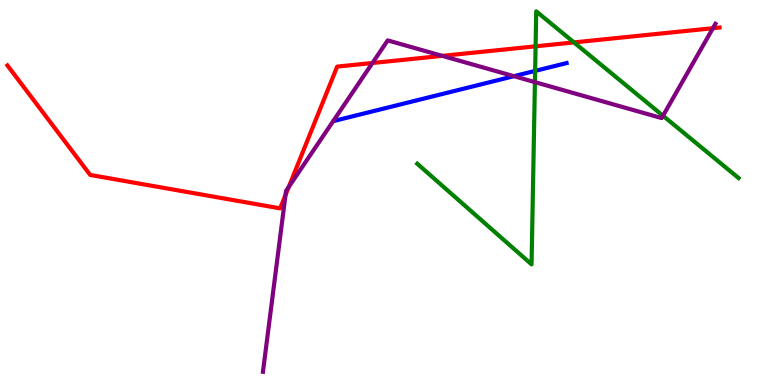[{'lines': ['blue', 'red'], 'intersections': []}, {'lines': ['green', 'red'], 'intersections': [{'x': 6.91, 'y': 8.8}, {'x': 7.41, 'y': 8.9}]}, {'lines': ['purple', 'red'], 'intersections': [{'x': 3.68, 'y': 4.93}, {'x': 3.73, 'y': 5.14}, {'x': 4.81, 'y': 8.36}, {'x': 5.71, 'y': 8.55}, {'x': 9.2, 'y': 9.27}]}, {'lines': ['blue', 'green'], 'intersections': [{'x': 6.9, 'y': 8.16}]}, {'lines': ['blue', 'purple'], 'intersections': [{'x': 6.63, 'y': 8.02}]}, {'lines': ['green', 'purple'], 'intersections': [{'x': 6.9, 'y': 7.87}, {'x': 8.55, 'y': 6.99}]}]